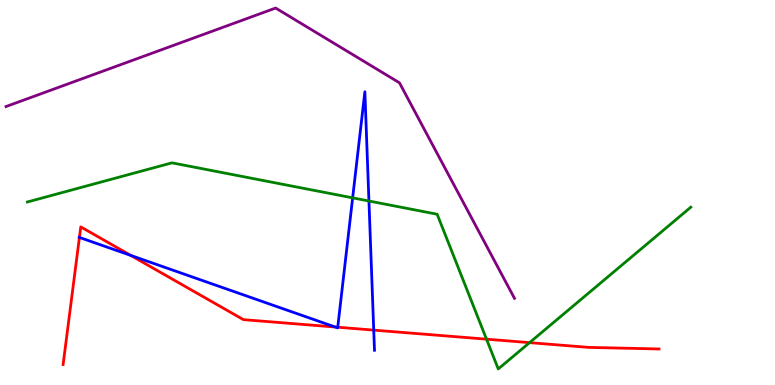[{'lines': ['blue', 'red'], 'intersections': [{'x': 1.02, 'y': 3.83}, {'x': 1.69, 'y': 3.37}, {'x': 4.33, 'y': 1.51}, {'x': 4.36, 'y': 1.5}, {'x': 4.82, 'y': 1.43}]}, {'lines': ['green', 'red'], 'intersections': [{'x': 6.28, 'y': 1.19}, {'x': 6.83, 'y': 1.1}]}, {'lines': ['purple', 'red'], 'intersections': []}, {'lines': ['blue', 'green'], 'intersections': [{'x': 4.55, 'y': 4.86}, {'x': 4.76, 'y': 4.78}]}, {'lines': ['blue', 'purple'], 'intersections': []}, {'lines': ['green', 'purple'], 'intersections': []}]